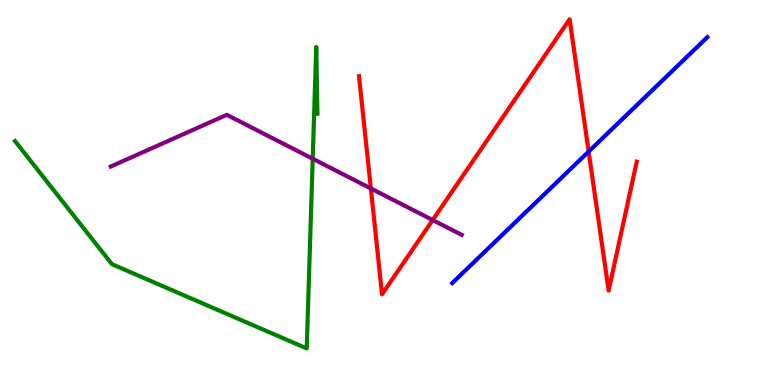[{'lines': ['blue', 'red'], 'intersections': [{'x': 7.6, 'y': 6.06}]}, {'lines': ['green', 'red'], 'intersections': []}, {'lines': ['purple', 'red'], 'intersections': [{'x': 4.79, 'y': 5.11}, {'x': 5.58, 'y': 4.28}]}, {'lines': ['blue', 'green'], 'intersections': []}, {'lines': ['blue', 'purple'], 'intersections': []}, {'lines': ['green', 'purple'], 'intersections': [{'x': 4.04, 'y': 5.88}]}]